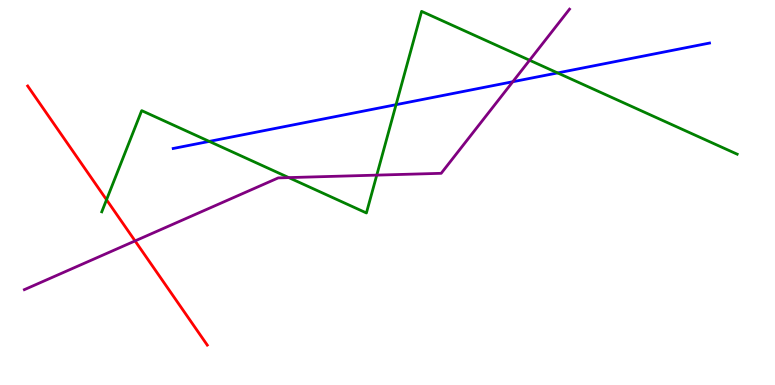[{'lines': ['blue', 'red'], 'intersections': []}, {'lines': ['green', 'red'], 'intersections': [{'x': 1.37, 'y': 4.81}]}, {'lines': ['purple', 'red'], 'intersections': [{'x': 1.74, 'y': 3.74}]}, {'lines': ['blue', 'green'], 'intersections': [{'x': 2.7, 'y': 6.33}, {'x': 5.11, 'y': 7.28}, {'x': 7.2, 'y': 8.11}]}, {'lines': ['blue', 'purple'], 'intersections': [{'x': 6.62, 'y': 7.88}]}, {'lines': ['green', 'purple'], 'intersections': [{'x': 3.73, 'y': 5.39}, {'x': 4.86, 'y': 5.45}, {'x': 6.83, 'y': 8.44}]}]